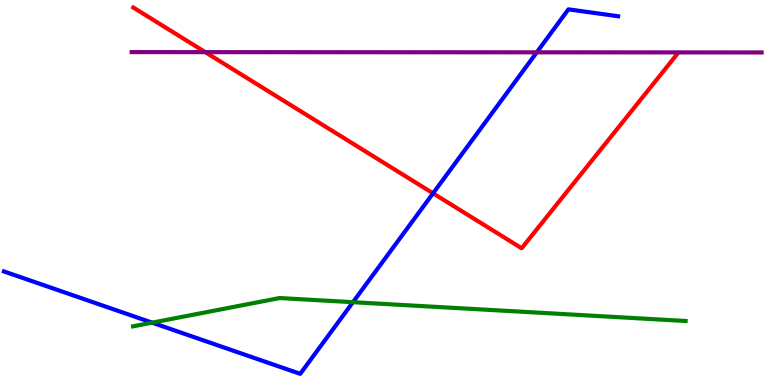[{'lines': ['blue', 'red'], 'intersections': [{'x': 5.59, 'y': 4.98}]}, {'lines': ['green', 'red'], 'intersections': []}, {'lines': ['purple', 'red'], 'intersections': [{'x': 2.65, 'y': 8.65}]}, {'lines': ['blue', 'green'], 'intersections': [{'x': 1.96, 'y': 1.62}, {'x': 4.55, 'y': 2.15}]}, {'lines': ['blue', 'purple'], 'intersections': [{'x': 6.93, 'y': 8.64}]}, {'lines': ['green', 'purple'], 'intersections': []}]